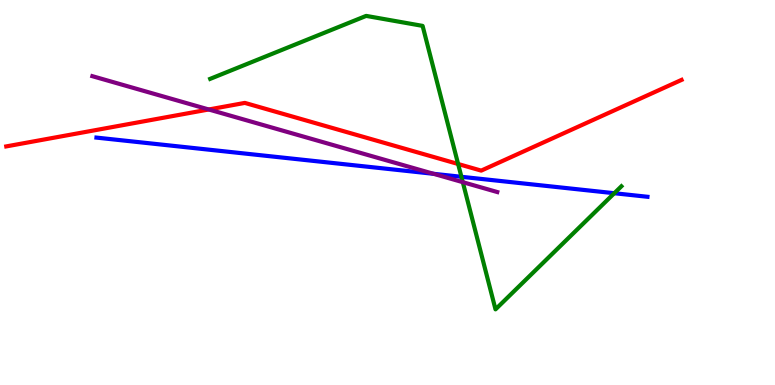[{'lines': ['blue', 'red'], 'intersections': []}, {'lines': ['green', 'red'], 'intersections': [{'x': 5.91, 'y': 5.74}]}, {'lines': ['purple', 'red'], 'intersections': [{'x': 2.69, 'y': 7.16}]}, {'lines': ['blue', 'green'], 'intersections': [{'x': 5.95, 'y': 5.41}, {'x': 7.93, 'y': 4.98}]}, {'lines': ['blue', 'purple'], 'intersections': [{'x': 5.59, 'y': 5.49}]}, {'lines': ['green', 'purple'], 'intersections': [{'x': 5.97, 'y': 5.27}]}]